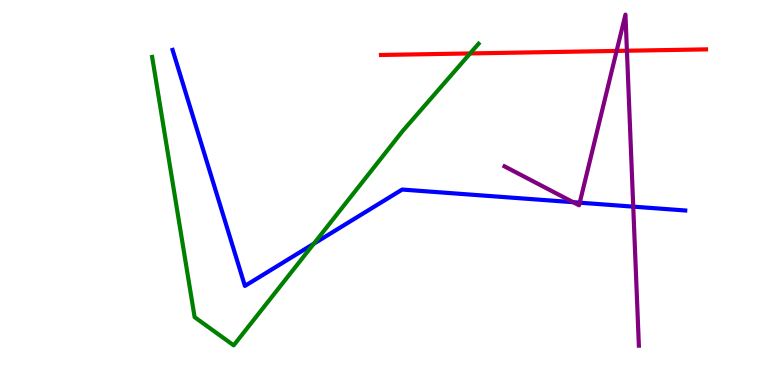[{'lines': ['blue', 'red'], 'intersections': []}, {'lines': ['green', 'red'], 'intersections': [{'x': 6.07, 'y': 8.61}]}, {'lines': ['purple', 'red'], 'intersections': [{'x': 7.96, 'y': 8.68}, {'x': 8.09, 'y': 8.68}]}, {'lines': ['blue', 'green'], 'intersections': [{'x': 4.05, 'y': 3.67}]}, {'lines': ['blue', 'purple'], 'intersections': [{'x': 7.4, 'y': 4.75}, {'x': 7.48, 'y': 4.74}, {'x': 8.17, 'y': 4.63}]}, {'lines': ['green', 'purple'], 'intersections': []}]